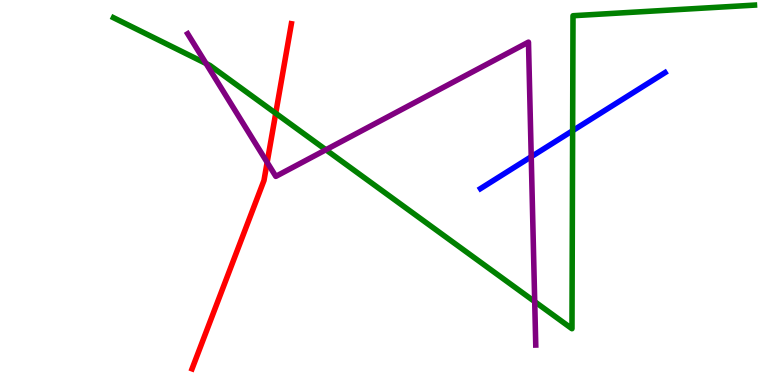[{'lines': ['blue', 'red'], 'intersections': []}, {'lines': ['green', 'red'], 'intersections': [{'x': 3.56, 'y': 7.06}]}, {'lines': ['purple', 'red'], 'intersections': [{'x': 3.45, 'y': 5.78}]}, {'lines': ['blue', 'green'], 'intersections': [{'x': 7.39, 'y': 6.61}]}, {'lines': ['blue', 'purple'], 'intersections': [{'x': 6.85, 'y': 5.93}]}, {'lines': ['green', 'purple'], 'intersections': [{'x': 2.66, 'y': 8.35}, {'x': 4.21, 'y': 6.11}, {'x': 6.9, 'y': 2.17}]}]